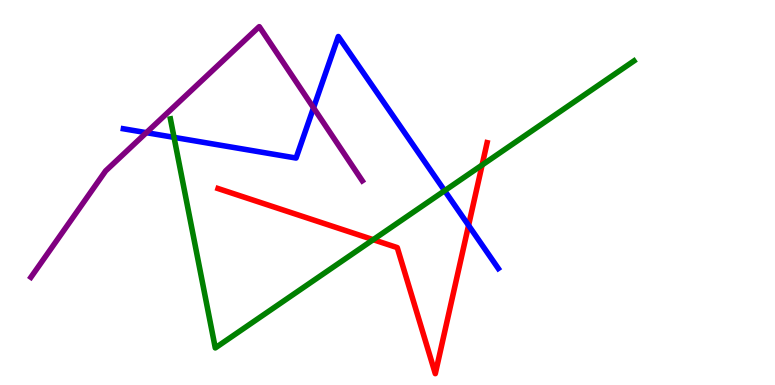[{'lines': ['blue', 'red'], 'intersections': [{'x': 6.05, 'y': 4.15}]}, {'lines': ['green', 'red'], 'intersections': [{'x': 4.82, 'y': 3.77}, {'x': 6.22, 'y': 5.71}]}, {'lines': ['purple', 'red'], 'intersections': []}, {'lines': ['blue', 'green'], 'intersections': [{'x': 2.25, 'y': 6.43}, {'x': 5.74, 'y': 5.05}]}, {'lines': ['blue', 'purple'], 'intersections': [{'x': 1.89, 'y': 6.55}, {'x': 4.05, 'y': 7.2}]}, {'lines': ['green', 'purple'], 'intersections': []}]